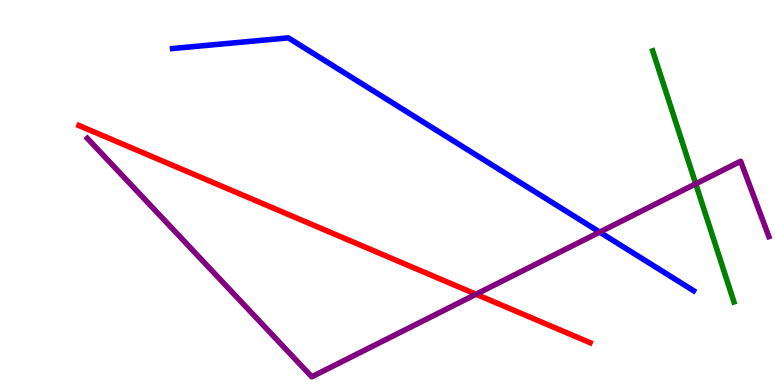[{'lines': ['blue', 'red'], 'intersections': []}, {'lines': ['green', 'red'], 'intersections': []}, {'lines': ['purple', 'red'], 'intersections': [{'x': 6.14, 'y': 2.36}]}, {'lines': ['blue', 'green'], 'intersections': []}, {'lines': ['blue', 'purple'], 'intersections': [{'x': 7.74, 'y': 3.97}]}, {'lines': ['green', 'purple'], 'intersections': [{'x': 8.98, 'y': 5.22}]}]